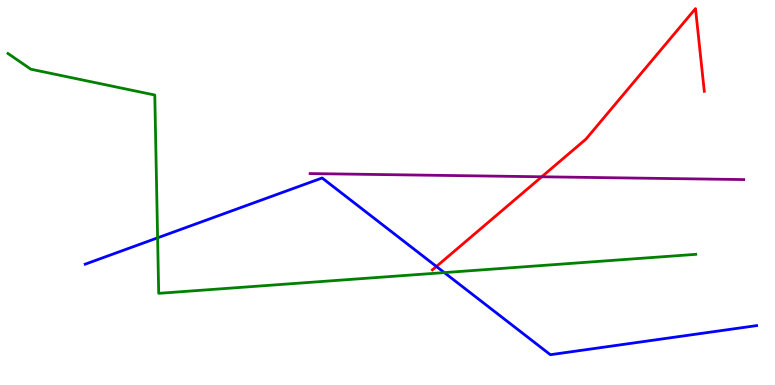[{'lines': ['blue', 'red'], 'intersections': [{'x': 5.63, 'y': 3.08}]}, {'lines': ['green', 'red'], 'intersections': []}, {'lines': ['purple', 'red'], 'intersections': [{'x': 6.99, 'y': 5.41}]}, {'lines': ['blue', 'green'], 'intersections': [{'x': 2.03, 'y': 3.82}, {'x': 5.73, 'y': 2.92}]}, {'lines': ['blue', 'purple'], 'intersections': []}, {'lines': ['green', 'purple'], 'intersections': []}]